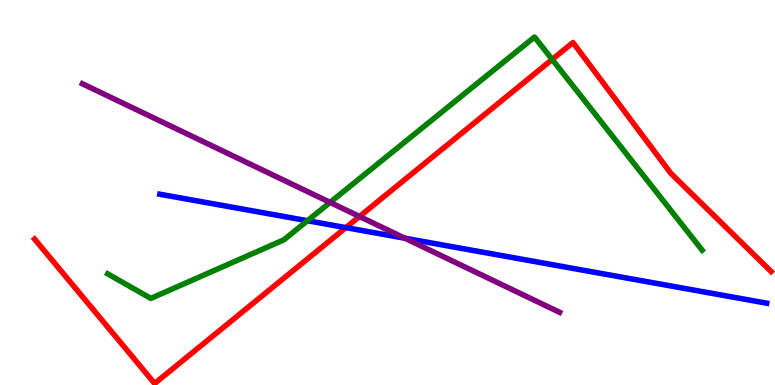[{'lines': ['blue', 'red'], 'intersections': [{'x': 4.46, 'y': 4.09}]}, {'lines': ['green', 'red'], 'intersections': [{'x': 7.12, 'y': 8.46}]}, {'lines': ['purple', 'red'], 'intersections': [{'x': 4.64, 'y': 4.38}]}, {'lines': ['blue', 'green'], 'intersections': [{'x': 3.97, 'y': 4.27}]}, {'lines': ['blue', 'purple'], 'intersections': [{'x': 5.22, 'y': 3.81}]}, {'lines': ['green', 'purple'], 'intersections': [{'x': 4.26, 'y': 4.74}]}]